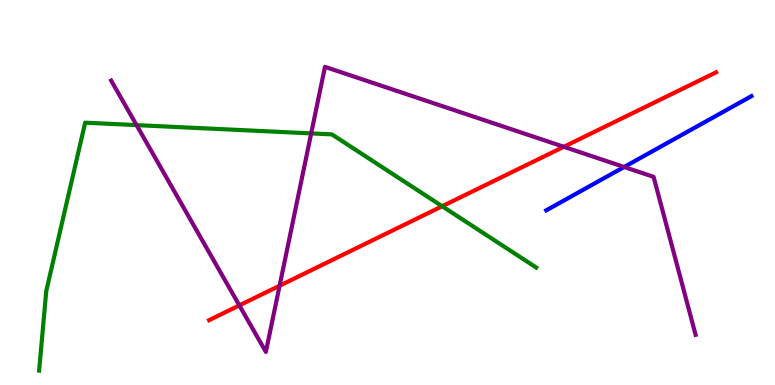[{'lines': ['blue', 'red'], 'intersections': []}, {'lines': ['green', 'red'], 'intersections': [{'x': 5.71, 'y': 4.64}]}, {'lines': ['purple', 'red'], 'intersections': [{'x': 3.09, 'y': 2.07}, {'x': 3.61, 'y': 2.58}, {'x': 7.27, 'y': 6.19}]}, {'lines': ['blue', 'green'], 'intersections': []}, {'lines': ['blue', 'purple'], 'intersections': [{'x': 8.05, 'y': 5.66}]}, {'lines': ['green', 'purple'], 'intersections': [{'x': 1.76, 'y': 6.75}, {'x': 4.02, 'y': 6.53}]}]